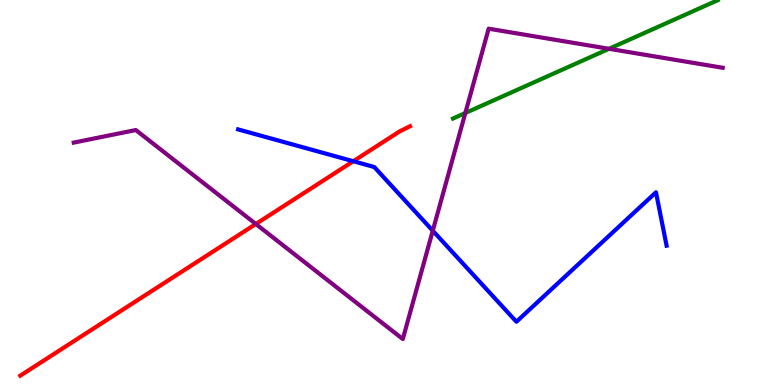[{'lines': ['blue', 'red'], 'intersections': [{'x': 4.56, 'y': 5.81}]}, {'lines': ['green', 'red'], 'intersections': []}, {'lines': ['purple', 'red'], 'intersections': [{'x': 3.3, 'y': 4.18}]}, {'lines': ['blue', 'green'], 'intersections': []}, {'lines': ['blue', 'purple'], 'intersections': [{'x': 5.58, 'y': 4.01}]}, {'lines': ['green', 'purple'], 'intersections': [{'x': 6.0, 'y': 7.06}, {'x': 7.86, 'y': 8.73}]}]